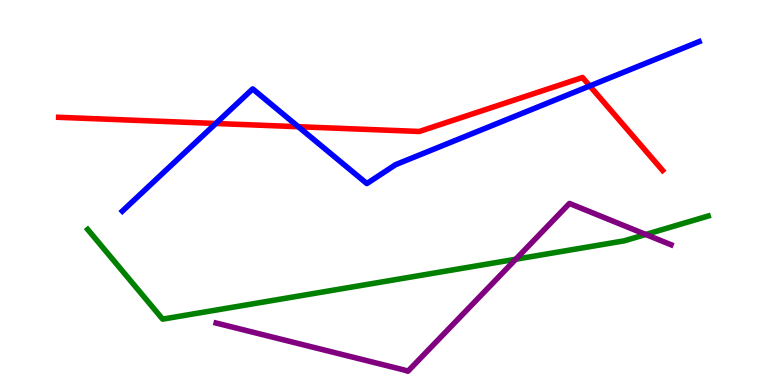[{'lines': ['blue', 'red'], 'intersections': [{'x': 2.78, 'y': 6.79}, {'x': 3.85, 'y': 6.71}, {'x': 7.61, 'y': 7.77}]}, {'lines': ['green', 'red'], 'intersections': []}, {'lines': ['purple', 'red'], 'intersections': []}, {'lines': ['blue', 'green'], 'intersections': []}, {'lines': ['blue', 'purple'], 'intersections': []}, {'lines': ['green', 'purple'], 'intersections': [{'x': 6.65, 'y': 3.27}, {'x': 8.33, 'y': 3.91}]}]